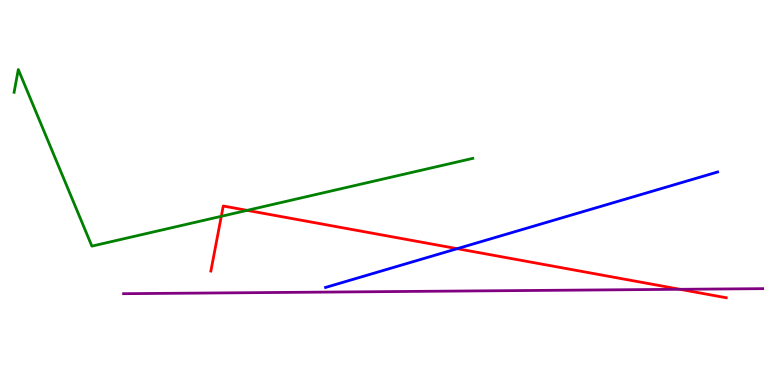[{'lines': ['blue', 'red'], 'intersections': [{'x': 5.9, 'y': 3.54}]}, {'lines': ['green', 'red'], 'intersections': [{'x': 2.86, 'y': 4.38}, {'x': 3.19, 'y': 4.54}]}, {'lines': ['purple', 'red'], 'intersections': [{'x': 8.77, 'y': 2.49}]}, {'lines': ['blue', 'green'], 'intersections': []}, {'lines': ['blue', 'purple'], 'intersections': []}, {'lines': ['green', 'purple'], 'intersections': []}]